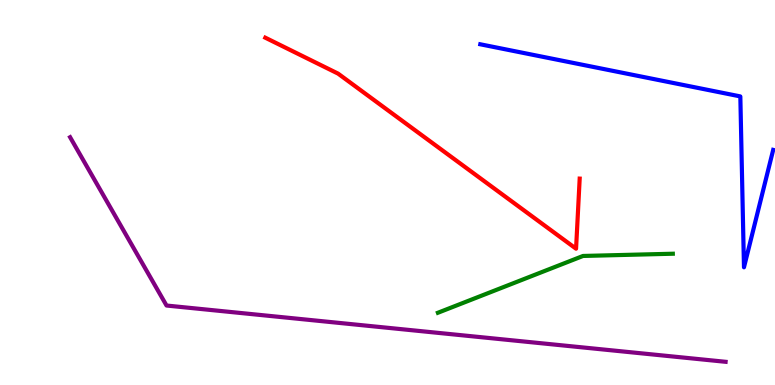[{'lines': ['blue', 'red'], 'intersections': []}, {'lines': ['green', 'red'], 'intersections': []}, {'lines': ['purple', 'red'], 'intersections': []}, {'lines': ['blue', 'green'], 'intersections': []}, {'lines': ['blue', 'purple'], 'intersections': []}, {'lines': ['green', 'purple'], 'intersections': []}]